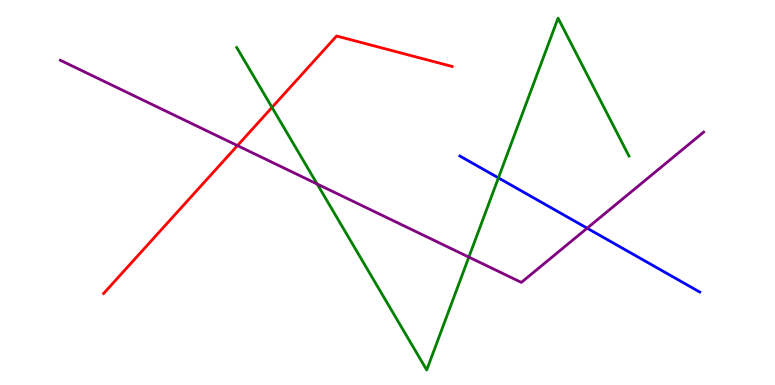[{'lines': ['blue', 'red'], 'intersections': []}, {'lines': ['green', 'red'], 'intersections': [{'x': 3.51, 'y': 7.21}]}, {'lines': ['purple', 'red'], 'intersections': [{'x': 3.06, 'y': 6.22}]}, {'lines': ['blue', 'green'], 'intersections': [{'x': 6.43, 'y': 5.38}]}, {'lines': ['blue', 'purple'], 'intersections': [{'x': 7.58, 'y': 4.07}]}, {'lines': ['green', 'purple'], 'intersections': [{'x': 4.09, 'y': 5.22}, {'x': 6.05, 'y': 3.32}]}]